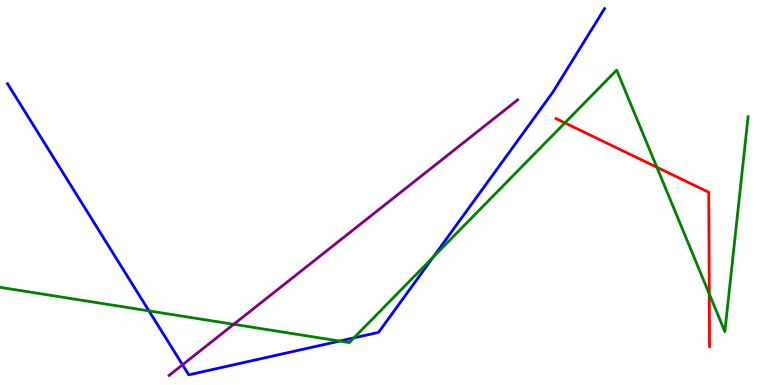[{'lines': ['blue', 'red'], 'intersections': []}, {'lines': ['green', 'red'], 'intersections': [{'x': 7.29, 'y': 6.81}, {'x': 8.48, 'y': 5.66}, {'x': 9.15, 'y': 2.37}]}, {'lines': ['purple', 'red'], 'intersections': []}, {'lines': ['blue', 'green'], 'intersections': [{'x': 1.92, 'y': 1.92}, {'x': 4.38, 'y': 1.14}, {'x': 4.57, 'y': 1.22}, {'x': 5.59, 'y': 3.32}]}, {'lines': ['blue', 'purple'], 'intersections': [{'x': 2.36, 'y': 0.525}]}, {'lines': ['green', 'purple'], 'intersections': [{'x': 3.02, 'y': 1.58}]}]